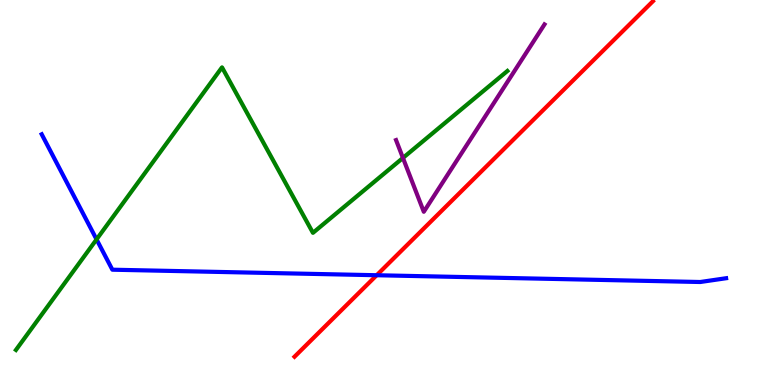[{'lines': ['blue', 'red'], 'intersections': [{'x': 4.86, 'y': 2.85}]}, {'lines': ['green', 'red'], 'intersections': []}, {'lines': ['purple', 'red'], 'intersections': []}, {'lines': ['blue', 'green'], 'intersections': [{'x': 1.25, 'y': 3.78}]}, {'lines': ['blue', 'purple'], 'intersections': []}, {'lines': ['green', 'purple'], 'intersections': [{'x': 5.2, 'y': 5.9}]}]